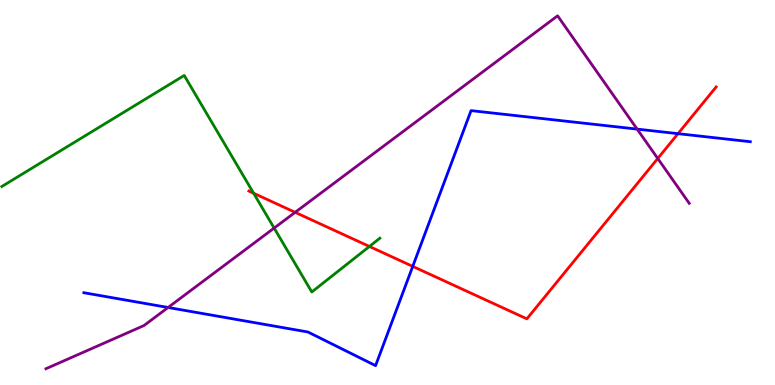[{'lines': ['blue', 'red'], 'intersections': [{'x': 5.33, 'y': 3.08}, {'x': 8.75, 'y': 6.53}]}, {'lines': ['green', 'red'], 'intersections': [{'x': 3.27, 'y': 4.98}, {'x': 4.77, 'y': 3.6}]}, {'lines': ['purple', 'red'], 'intersections': [{'x': 3.81, 'y': 4.48}, {'x': 8.49, 'y': 5.88}]}, {'lines': ['blue', 'green'], 'intersections': []}, {'lines': ['blue', 'purple'], 'intersections': [{'x': 2.17, 'y': 2.01}, {'x': 8.22, 'y': 6.65}]}, {'lines': ['green', 'purple'], 'intersections': [{'x': 3.54, 'y': 4.08}]}]